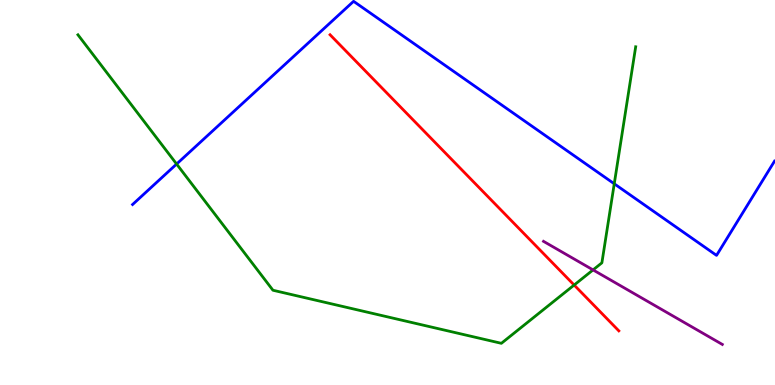[{'lines': ['blue', 'red'], 'intersections': []}, {'lines': ['green', 'red'], 'intersections': [{'x': 7.41, 'y': 2.6}]}, {'lines': ['purple', 'red'], 'intersections': []}, {'lines': ['blue', 'green'], 'intersections': [{'x': 2.28, 'y': 5.74}, {'x': 7.93, 'y': 5.23}]}, {'lines': ['blue', 'purple'], 'intersections': []}, {'lines': ['green', 'purple'], 'intersections': [{'x': 7.65, 'y': 2.99}]}]